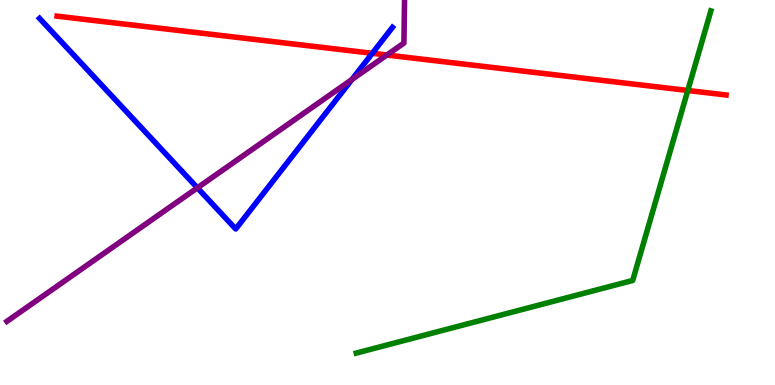[{'lines': ['blue', 'red'], 'intersections': [{'x': 4.8, 'y': 8.62}]}, {'lines': ['green', 'red'], 'intersections': [{'x': 8.87, 'y': 7.65}]}, {'lines': ['purple', 'red'], 'intersections': [{'x': 4.99, 'y': 8.57}]}, {'lines': ['blue', 'green'], 'intersections': []}, {'lines': ['blue', 'purple'], 'intersections': [{'x': 2.55, 'y': 5.12}, {'x': 4.54, 'y': 7.93}]}, {'lines': ['green', 'purple'], 'intersections': []}]